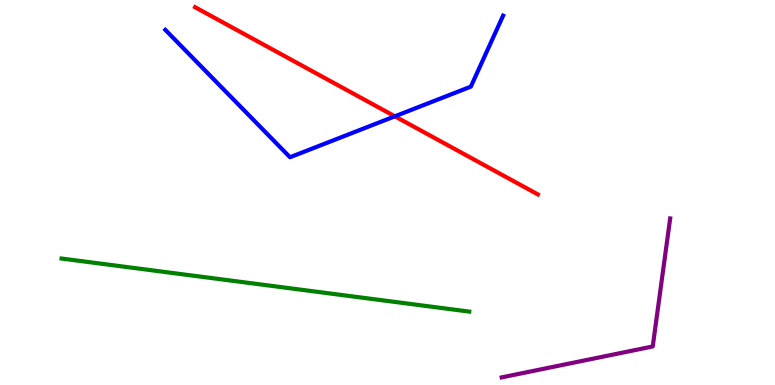[{'lines': ['blue', 'red'], 'intersections': [{'x': 5.09, 'y': 6.98}]}, {'lines': ['green', 'red'], 'intersections': []}, {'lines': ['purple', 'red'], 'intersections': []}, {'lines': ['blue', 'green'], 'intersections': []}, {'lines': ['blue', 'purple'], 'intersections': []}, {'lines': ['green', 'purple'], 'intersections': []}]